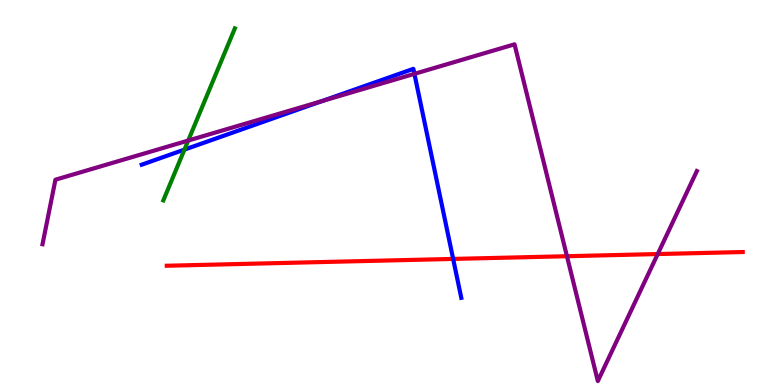[{'lines': ['blue', 'red'], 'intersections': [{'x': 5.85, 'y': 3.27}]}, {'lines': ['green', 'red'], 'intersections': []}, {'lines': ['purple', 'red'], 'intersections': [{'x': 7.32, 'y': 3.35}, {'x': 8.49, 'y': 3.4}]}, {'lines': ['blue', 'green'], 'intersections': [{'x': 2.38, 'y': 6.11}]}, {'lines': ['blue', 'purple'], 'intersections': [{'x': 4.15, 'y': 7.37}, {'x': 5.35, 'y': 8.08}]}, {'lines': ['green', 'purple'], 'intersections': [{'x': 2.43, 'y': 6.35}]}]